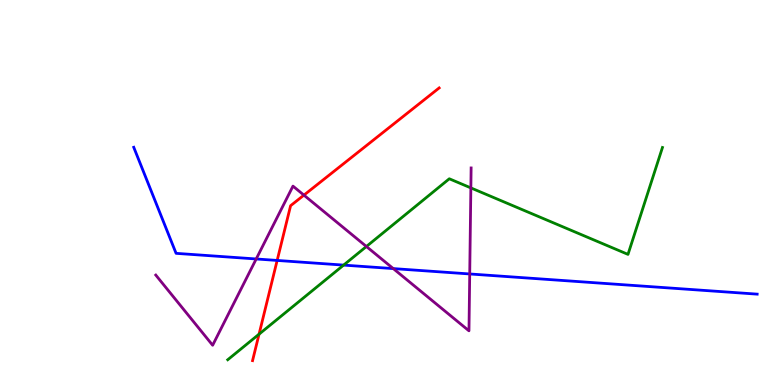[{'lines': ['blue', 'red'], 'intersections': [{'x': 3.58, 'y': 3.24}]}, {'lines': ['green', 'red'], 'intersections': [{'x': 3.34, 'y': 1.32}]}, {'lines': ['purple', 'red'], 'intersections': [{'x': 3.92, 'y': 4.93}]}, {'lines': ['blue', 'green'], 'intersections': [{'x': 4.43, 'y': 3.11}]}, {'lines': ['blue', 'purple'], 'intersections': [{'x': 3.31, 'y': 3.27}, {'x': 5.07, 'y': 3.02}, {'x': 6.06, 'y': 2.88}]}, {'lines': ['green', 'purple'], 'intersections': [{'x': 4.73, 'y': 3.6}, {'x': 6.08, 'y': 5.12}]}]